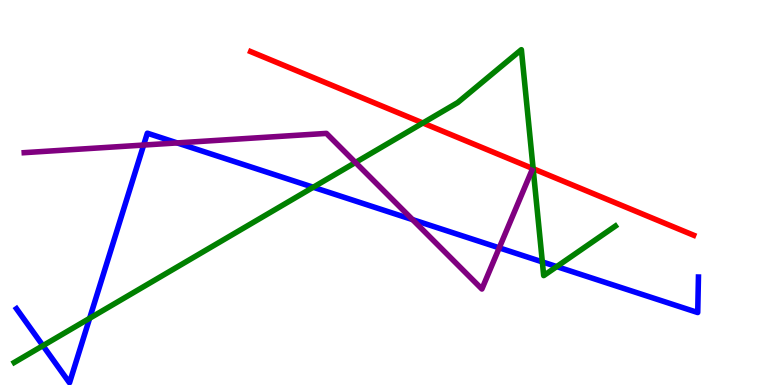[{'lines': ['blue', 'red'], 'intersections': []}, {'lines': ['green', 'red'], 'intersections': [{'x': 5.46, 'y': 6.81}, {'x': 6.88, 'y': 5.62}]}, {'lines': ['purple', 'red'], 'intersections': []}, {'lines': ['blue', 'green'], 'intersections': [{'x': 0.554, 'y': 1.02}, {'x': 1.16, 'y': 1.73}, {'x': 4.04, 'y': 5.14}, {'x': 7.0, 'y': 3.2}, {'x': 7.18, 'y': 3.08}]}, {'lines': ['blue', 'purple'], 'intersections': [{'x': 1.85, 'y': 6.23}, {'x': 2.29, 'y': 6.29}, {'x': 5.32, 'y': 4.3}, {'x': 6.44, 'y': 3.56}]}, {'lines': ['green', 'purple'], 'intersections': [{'x': 4.59, 'y': 5.78}]}]